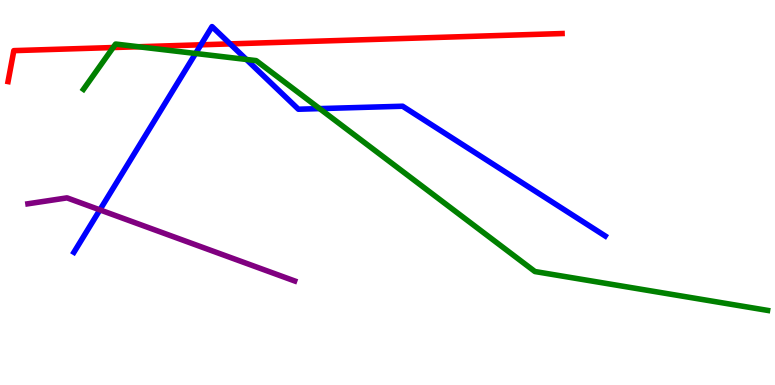[{'lines': ['blue', 'red'], 'intersections': [{'x': 2.59, 'y': 8.84}, {'x': 2.97, 'y': 8.86}]}, {'lines': ['green', 'red'], 'intersections': [{'x': 1.46, 'y': 8.77}, {'x': 1.79, 'y': 8.79}]}, {'lines': ['purple', 'red'], 'intersections': []}, {'lines': ['blue', 'green'], 'intersections': [{'x': 2.52, 'y': 8.61}, {'x': 3.18, 'y': 8.46}, {'x': 4.12, 'y': 7.18}]}, {'lines': ['blue', 'purple'], 'intersections': [{'x': 1.29, 'y': 4.55}]}, {'lines': ['green', 'purple'], 'intersections': []}]